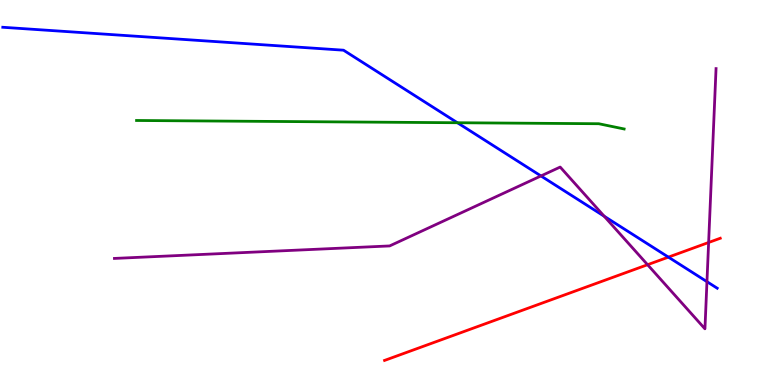[{'lines': ['blue', 'red'], 'intersections': [{'x': 8.62, 'y': 3.32}]}, {'lines': ['green', 'red'], 'intersections': []}, {'lines': ['purple', 'red'], 'intersections': [{'x': 8.36, 'y': 3.12}, {'x': 9.14, 'y': 3.7}]}, {'lines': ['blue', 'green'], 'intersections': [{'x': 5.9, 'y': 6.81}]}, {'lines': ['blue', 'purple'], 'intersections': [{'x': 6.98, 'y': 5.43}, {'x': 7.8, 'y': 4.38}, {'x': 9.12, 'y': 2.68}]}, {'lines': ['green', 'purple'], 'intersections': []}]